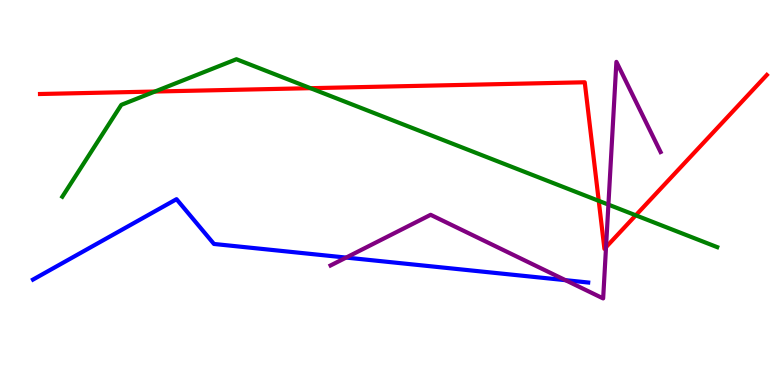[{'lines': ['blue', 'red'], 'intersections': []}, {'lines': ['green', 'red'], 'intersections': [{'x': 2.0, 'y': 7.62}, {'x': 4.01, 'y': 7.71}, {'x': 7.73, 'y': 4.78}, {'x': 8.2, 'y': 4.41}]}, {'lines': ['purple', 'red'], 'intersections': [{'x': 7.82, 'y': 3.58}]}, {'lines': ['blue', 'green'], 'intersections': []}, {'lines': ['blue', 'purple'], 'intersections': [{'x': 4.47, 'y': 3.31}, {'x': 7.3, 'y': 2.72}]}, {'lines': ['green', 'purple'], 'intersections': [{'x': 7.85, 'y': 4.69}]}]